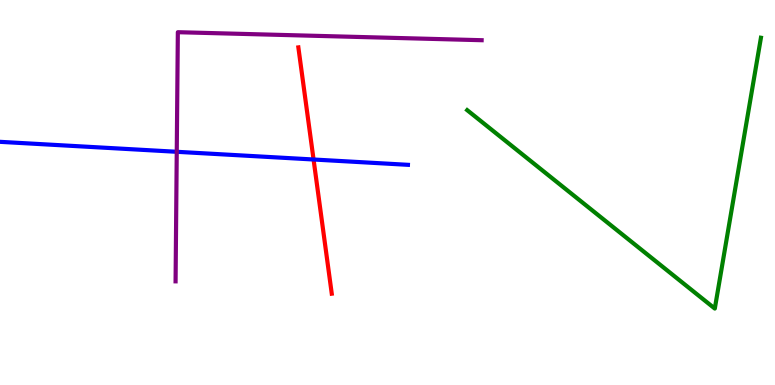[{'lines': ['blue', 'red'], 'intersections': [{'x': 4.05, 'y': 5.86}]}, {'lines': ['green', 'red'], 'intersections': []}, {'lines': ['purple', 'red'], 'intersections': []}, {'lines': ['blue', 'green'], 'intersections': []}, {'lines': ['blue', 'purple'], 'intersections': [{'x': 2.28, 'y': 6.06}]}, {'lines': ['green', 'purple'], 'intersections': []}]